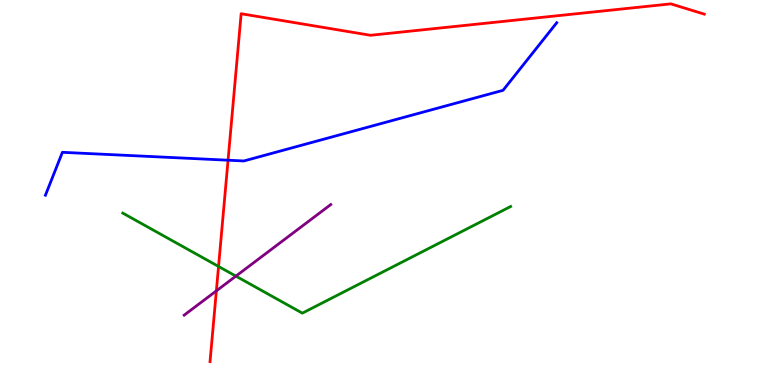[{'lines': ['blue', 'red'], 'intersections': [{'x': 2.94, 'y': 5.84}]}, {'lines': ['green', 'red'], 'intersections': [{'x': 2.82, 'y': 3.08}]}, {'lines': ['purple', 'red'], 'intersections': [{'x': 2.79, 'y': 2.45}]}, {'lines': ['blue', 'green'], 'intersections': []}, {'lines': ['blue', 'purple'], 'intersections': []}, {'lines': ['green', 'purple'], 'intersections': [{'x': 3.04, 'y': 2.83}]}]